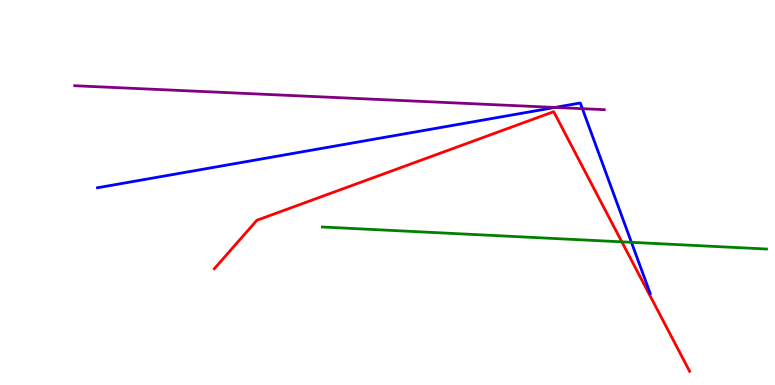[{'lines': ['blue', 'red'], 'intersections': []}, {'lines': ['green', 'red'], 'intersections': [{'x': 8.02, 'y': 3.72}]}, {'lines': ['purple', 'red'], 'intersections': []}, {'lines': ['blue', 'green'], 'intersections': [{'x': 8.15, 'y': 3.71}]}, {'lines': ['blue', 'purple'], 'intersections': [{'x': 7.16, 'y': 7.21}, {'x': 7.51, 'y': 7.18}]}, {'lines': ['green', 'purple'], 'intersections': []}]